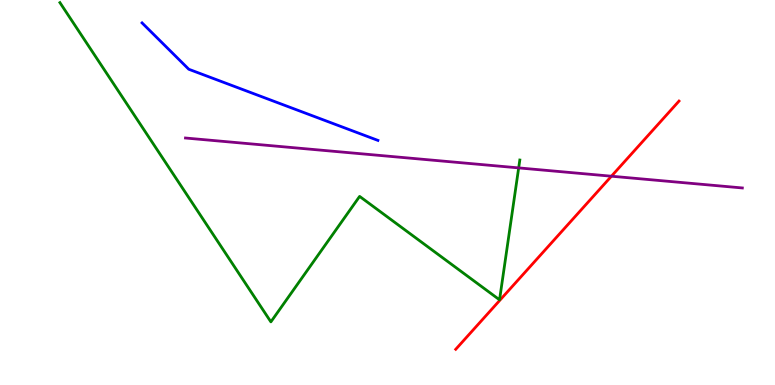[{'lines': ['blue', 'red'], 'intersections': []}, {'lines': ['green', 'red'], 'intersections': []}, {'lines': ['purple', 'red'], 'intersections': [{'x': 7.89, 'y': 5.42}]}, {'lines': ['blue', 'green'], 'intersections': []}, {'lines': ['blue', 'purple'], 'intersections': []}, {'lines': ['green', 'purple'], 'intersections': [{'x': 6.69, 'y': 5.64}]}]